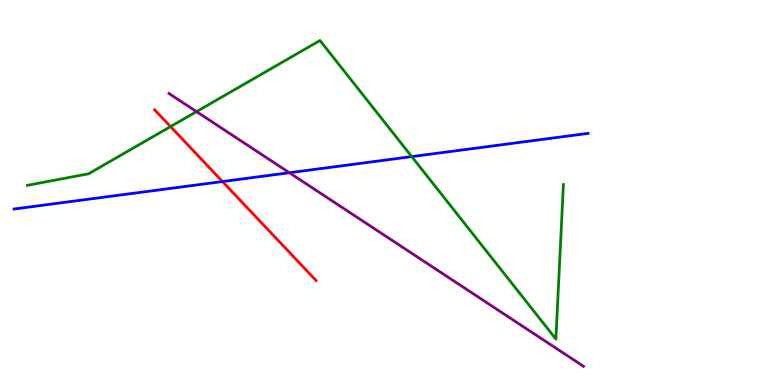[{'lines': ['blue', 'red'], 'intersections': [{'x': 2.87, 'y': 5.28}]}, {'lines': ['green', 'red'], 'intersections': [{'x': 2.2, 'y': 6.71}]}, {'lines': ['purple', 'red'], 'intersections': []}, {'lines': ['blue', 'green'], 'intersections': [{'x': 5.31, 'y': 5.93}]}, {'lines': ['blue', 'purple'], 'intersections': [{'x': 3.73, 'y': 5.51}]}, {'lines': ['green', 'purple'], 'intersections': [{'x': 2.54, 'y': 7.1}]}]